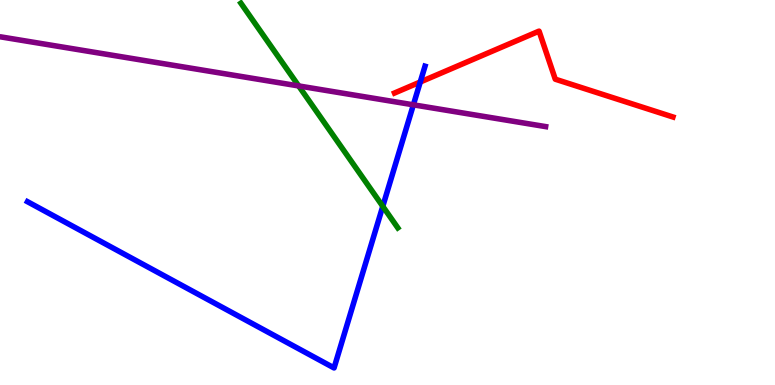[{'lines': ['blue', 'red'], 'intersections': [{'x': 5.42, 'y': 7.87}]}, {'lines': ['green', 'red'], 'intersections': []}, {'lines': ['purple', 'red'], 'intersections': []}, {'lines': ['blue', 'green'], 'intersections': [{'x': 4.94, 'y': 4.64}]}, {'lines': ['blue', 'purple'], 'intersections': [{'x': 5.33, 'y': 7.28}]}, {'lines': ['green', 'purple'], 'intersections': [{'x': 3.85, 'y': 7.77}]}]